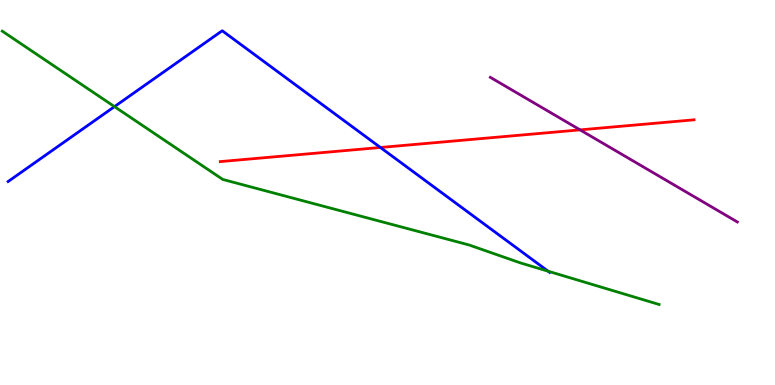[{'lines': ['blue', 'red'], 'intersections': [{'x': 4.91, 'y': 6.17}]}, {'lines': ['green', 'red'], 'intersections': []}, {'lines': ['purple', 'red'], 'intersections': [{'x': 7.48, 'y': 6.63}]}, {'lines': ['blue', 'green'], 'intersections': [{'x': 1.48, 'y': 7.23}, {'x': 7.07, 'y': 2.96}]}, {'lines': ['blue', 'purple'], 'intersections': []}, {'lines': ['green', 'purple'], 'intersections': []}]